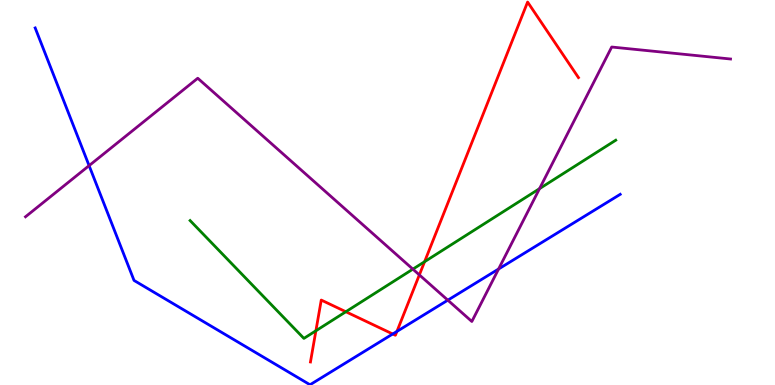[{'lines': ['blue', 'red'], 'intersections': [{'x': 5.07, 'y': 1.32}, {'x': 5.12, 'y': 1.39}]}, {'lines': ['green', 'red'], 'intersections': [{'x': 4.08, 'y': 1.41}, {'x': 4.46, 'y': 1.9}, {'x': 5.48, 'y': 3.2}]}, {'lines': ['purple', 'red'], 'intersections': [{'x': 5.41, 'y': 2.86}]}, {'lines': ['blue', 'green'], 'intersections': []}, {'lines': ['blue', 'purple'], 'intersections': [{'x': 1.15, 'y': 5.7}, {'x': 5.78, 'y': 2.2}, {'x': 6.43, 'y': 3.01}]}, {'lines': ['green', 'purple'], 'intersections': [{'x': 5.33, 'y': 3.01}, {'x': 6.96, 'y': 5.1}]}]